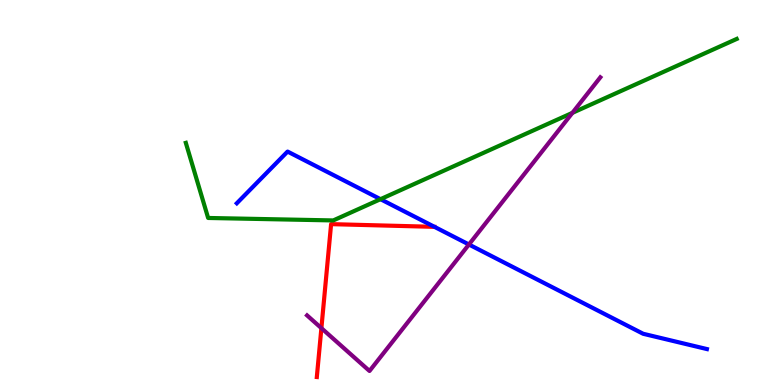[{'lines': ['blue', 'red'], 'intersections': []}, {'lines': ['green', 'red'], 'intersections': []}, {'lines': ['purple', 'red'], 'intersections': [{'x': 4.15, 'y': 1.48}]}, {'lines': ['blue', 'green'], 'intersections': [{'x': 4.91, 'y': 4.83}]}, {'lines': ['blue', 'purple'], 'intersections': [{'x': 6.05, 'y': 3.65}]}, {'lines': ['green', 'purple'], 'intersections': [{'x': 7.39, 'y': 7.07}]}]